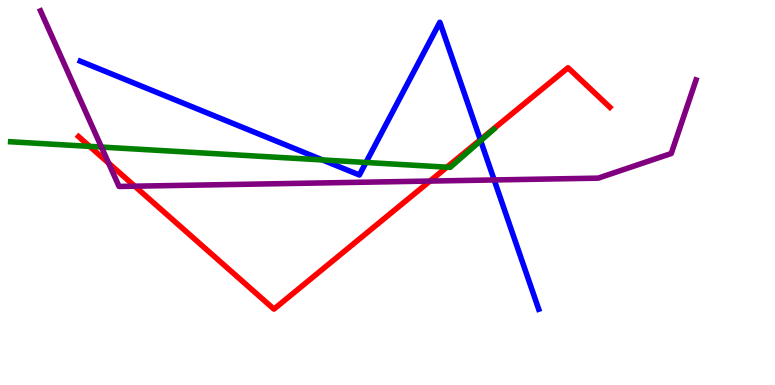[{'lines': ['blue', 'red'], 'intersections': [{'x': 6.2, 'y': 6.37}]}, {'lines': ['green', 'red'], 'intersections': [{'x': 1.16, 'y': 6.2}, {'x': 5.77, 'y': 5.66}]}, {'lines': ['purple', 'red'], 'intersections': [{'x': 1.4, 'y': 5.76}, {'x': 1.74, 'y': 5.16}, {'x': 5.55, 'y': 5.3}]}, {'lines': ['blue', 'green'], 'intersections': [{'x': 4.16, 'y': 5.85}, {'x': 4.72, 'y': 5.78}, {'x': 6.2, 'y': 6.35}]}, {'lines': ['blue', 'purple'], 'intersections': [{'x': 6.38, 'y': 5.33}]}, {'lines': ['green', 'purple'], 'intersections': [{'x': 1.31, 'y': 6.18}]}]